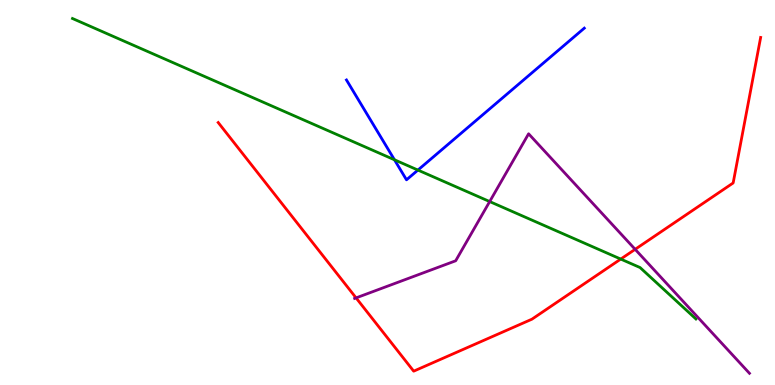[{'lines': ['blue', 'red'], 'intersections': []}, {'lines': ['green', 'red'], 'intersections': [{'x': 8.01, 'y': 3.27}]}, {'lines': ['purple', 'red'], 'intersections': [{'x': 4.59, 'y': 2.26}, {'x': 8.2, 'y': 3.52}]}, {'lines': ['blue', 'green'], 'intersections': [{'x': 5.09, 'y': 5.85}, {'x': 5.39, 'y': 5.58}]}, {'lines': ['blue', 'purple'], 'intersections': []}, {'lines': ['green', 'purple'], 'intersections': [{'x': 6.32, 'y': 4.76}]}]